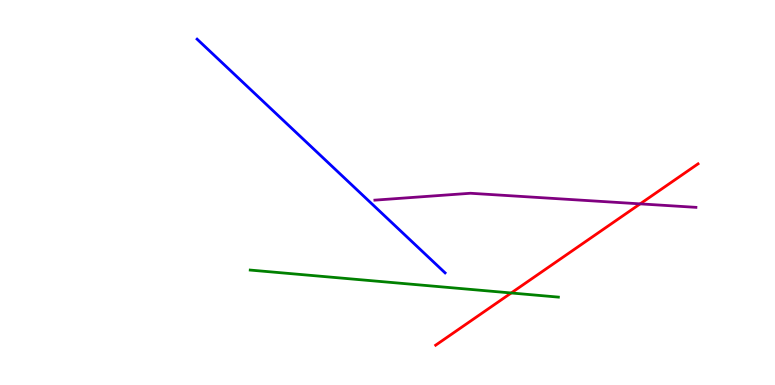[{'lines': ['blue', 'red'], 'intersections': []}, {'lines': ['green', 'red'], 'intersections': [{'x': 6.6, 'y': 2.39}]}, {'lines': ['purple', 'red'], 'intersections': [{'x': 8.26, 'y': 4.7}]}, {'lines': ['blue', 'green'], 'intersections': []}, {'lines': ['blue', 'purple'], 'intersections': []}, {'lines': ['green', 'purple'], 'intersections': []}]